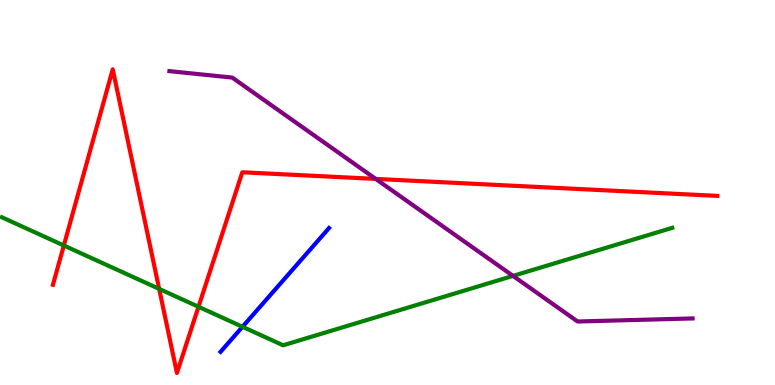[{'lines': ['blue', 'red'], 'intersections': []}, {'lines': ['green', 'red'], 'intersections': [{'x': 0.824, 'y': 3.62}, {'x': 2.05, 'y': 2.5}, {'x': 2.56, 'y': 2.03}]}, {'lines': ['purple', 'red'], 'intersections': [{'x': 4.85, 'y': 5.35}]}, {'lines': ['blue', 'green'], 'intersections': [{'x': 3.13, 'y': 1.51}]}, {'lines': ['blue', 'purple'], 'intersections': []}, {'lines': ['green', 'purple'], 'intersections': [{'x': 6.62, 'y': 2.83}]}]